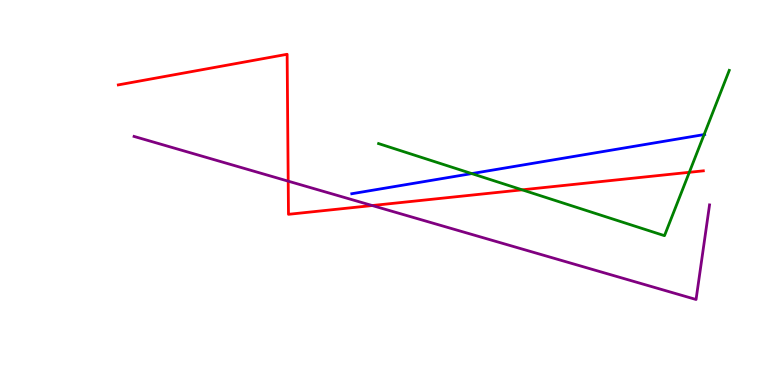[{'lines': ['blue', 'red'], 'intersections': []}, {'lines': ['green', 'red'], 'intersections': [{'x': 6.74, 'y': 5.07}, {'x': 8.89, 'y': 5.52}]}, {'lines': ['purple', 'red'], 'intersections': [{'x': 3.72, 'y': 5.29}, {'x': 4.8, 'y': 4.66}]}, {'lines': ['blue', 'green'], 'intersections': [{'x': 6.09, 'y': 5.49}, {'x': 9.09, 'y': 6.5}]}, {'lines': ['blue', 'purple'], 'intersections': []}, {'lines': ['green', 'purple'], 'intersections': []}]